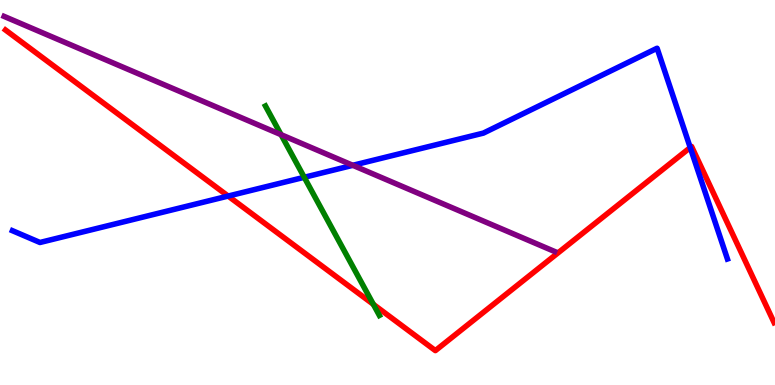[{'lines': ['blue', 'red'], 'intersections': [{'x': 2.94, 'y': 4.91}, {'x': 8.91, 'y': 6.17}]}, {'lines': ['green', 'red'], 'intersections': [{'x': 4.82, 'y': 2.09}]}, {'lines': ['purple', 'red'], 'intersections': []}, {'lines': ['blue', 'green'], 'intersections': [{'x': 3.93, 'y': 5.39}]}, {'lines': ['blue', 'purple'], 'intersections': [{'x': 4.55, 'y': 5.71}]}, {'lines': ['green', 'purple'], 'intersections': [{'x': 3.63, 'y': 6.5}]}]